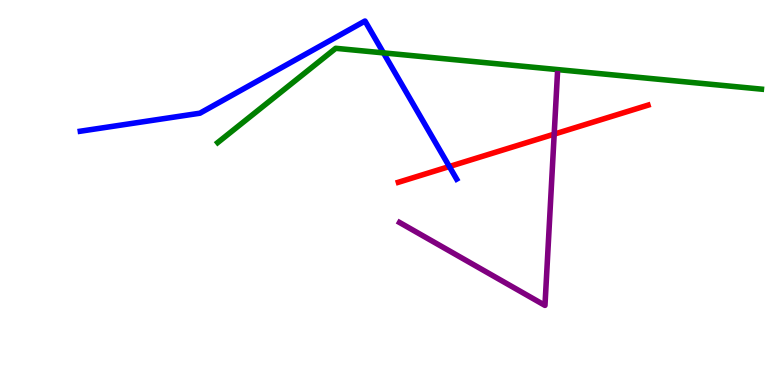[{'lines': ['blue', 'red'], 'intersections': [{'x': 5.8, 'y': 5.67}]}, {'lines': ['green', 'red'], 'intersections': []}, {'lines': ['purple', 'red'], 'intersections': [{'x': 7.15, 'y': 6.52}]}, {'lines': ['blue', 'green'], 'intersections': [{'x': 4.95, 'y': 8.63}]}, {'lines': ['blue', 'purple'], 'intersections': []}, {'lines': ['green', 'purple'], 'intersections': []}]